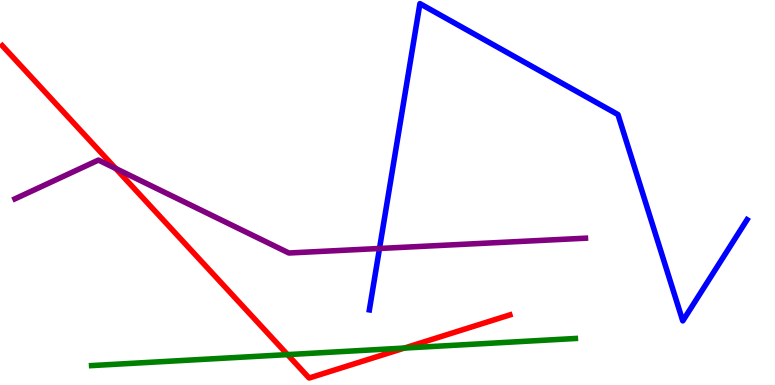[{'lines': ['blue', 'red'], 'intersections': []}, {'lines': ['green', 'red'], 'intersections': [{'x': 3.71, 'y': 0.789}, {'x': 5.22, 'y': 0.959}]}, {'lines': ['purple', 'red'], 'intersections': [{'x': 1.49, 'y': 5.62}]}, {'lines': ['blue', 'green'], 'intersections': []}, {'lines': ['blue', 'purple'], 'intersections': [{'x': 4.9, 'y': 3.55}]}, {'lines': ['green', 'purple'], 'intersections': []}]